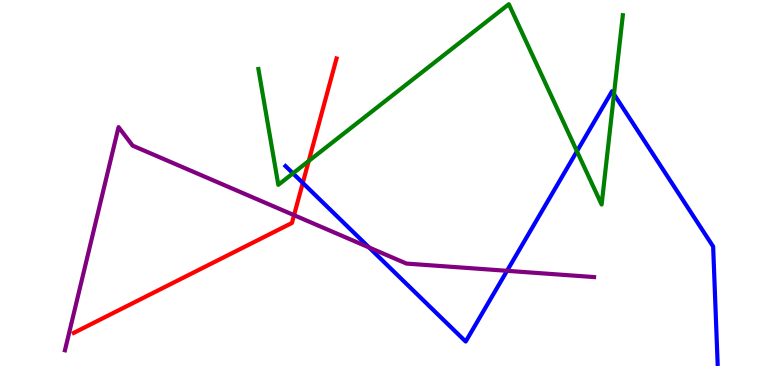[{'lines': ['blue', 'red'], 'intersections': [{'x': 3.91, 'y': 5.25}]}, {'lines': ['green', 'red'], 'intersections': [{'x': 3.98, 'y': 5.82}]}, {'lines': ['purple', 'red'], 'intersections': [{'x': 3.79, 'y': 4.41}]}, {'lines': ['blue', 'green'], 'intersections': [{'x': 3.78, 'y': 5.5}, {'x': 7.44, 'y': 6.07}, {'x': 7.92, 'y': 7.55}]}, {'lines': ['blue', 'purple'], 'intersections': [{'x': 4.76, 'y': 3.57}, {'x': 6.54, 'y': 2.97}]}, {'lines': ['green', 'purple'], 'intersections': []}]